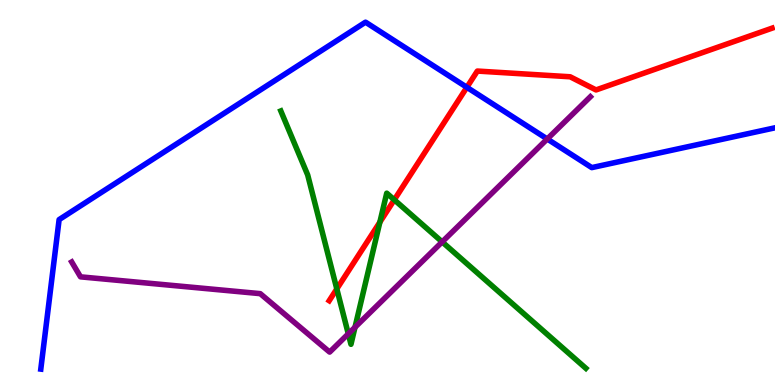[{'lines': ['blue', 'red'], 'intersections': [{'x': 6.02, 'y': 7.73}]}, {'lines': ['green', 'red'], 'intersections': [{'x': 4.35, 'y': 2.5}, {'x': 4.9, 'y': 4.23}, {'x': 5.09, 'y': 4.81}]}, {'lines': ['purple', 'red'], 'intersections': []}, {'lines': ['blue', 'green'], 'intersections': []}, {'lines': ['blue', 'purple'], 'intersections': [{'x': 7.06, 'y': 6.39}]}, {'lines': ['green', 'purple'], 'intersections': [{'x': 4.49, 'y': 1.33}, {'x': 4.58, 'y': 1.5}, {'x': 5.71, 'y': 3.72}]}]